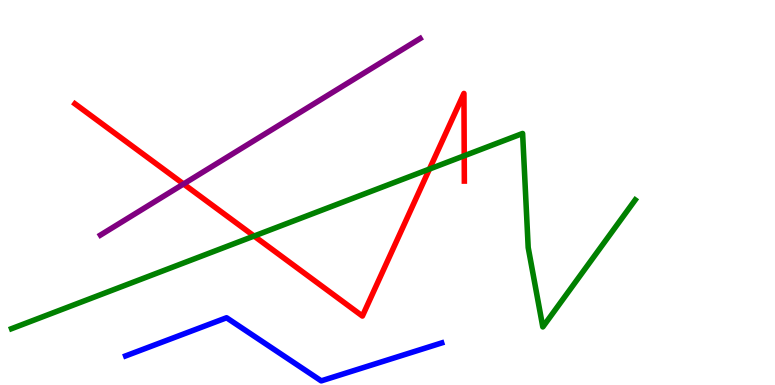[{'lines': ['blue', 'red'], 'intersections': []}, {'lines': ['green', 'red'], 'intersections': [{'x': 3.28, 'y': 3.87}, {'x': 5.54, 'y': 5.61}, {'x': 5.99, 'y': 5.95}]}, {'lines': ['purple', 'red'], 'intersections': [{'x': 2.37, 'y': 5.22}]}, {'lines': ['blue', 'green'], 'intersections': []}, {'lines': ['blue', 'purple'], 'intersections': []}, {'lines': ['green', 'purple'], 'intersections': []}]